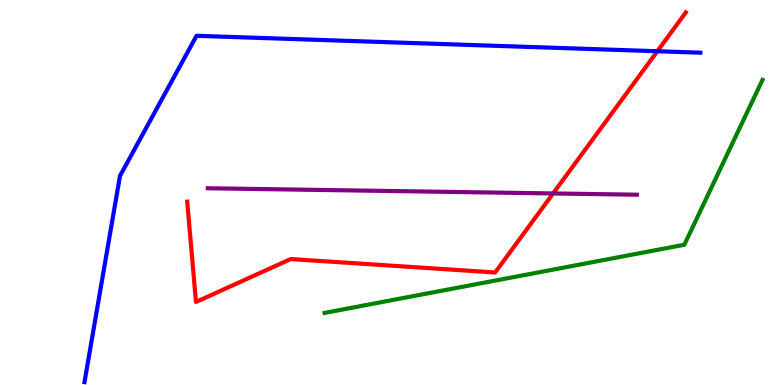[{'lines': ['blue', 'red'], 'intersections': [{'x': 8.48, 'y': 8.67}]}, {'lines': ['green', 'red'], 'intersections': []}, {'lines': ['purple', 'red'], 'intersections': [{'x': 7.14, 'y': 4.98}]}, {'lines': ['blue', 'green'], 'intersections': []}, {'lines': ['blue', 'purple'], 'intersections': []}, {'lines': ['green', 'purple'], 'intersections': []}]